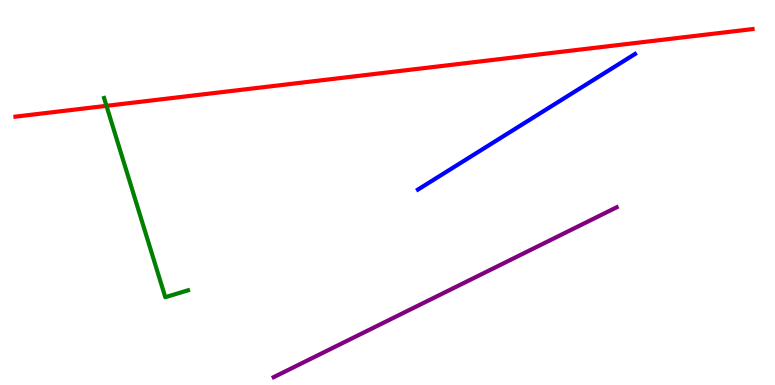[{'lines': ['blue', 'red'], 'intersections': []}, {'lines': ['green', 'red'], 'intersections': [{'x': 1.37, 'y': 7.25}]}, {'lines': ['purple', 'red'], 'intersections': []}, {'lines': ['blue', 'green'], 'intersections': []}, {'lines': ['blue', 'purple'], 'intersections': []}, {'lines': ['green', 'purple'], 'intersections': []}]